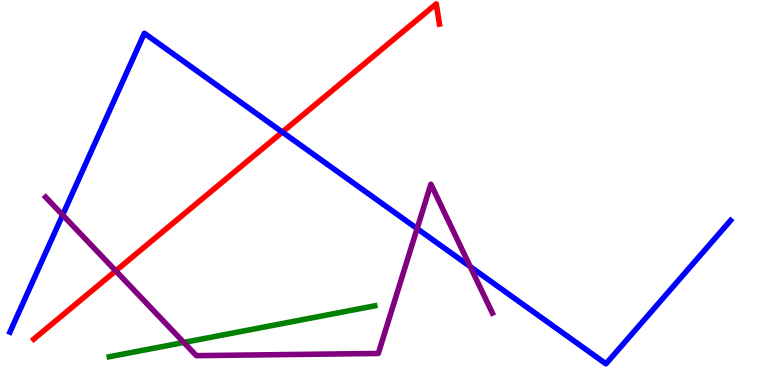[{'lines': ['blue', 'red'], 'intersections': [{'x': 3.64, 'y': 6.57}]}, {'lines': ['green', 'red'], 'intersections': []}, {'lines': ['purple', 'red'], 'intersections': [{'x': 1.49, 'y': 2.96}]}, {'lines': ['blue', 'green'], 'intersections': []}, {'lines': ['blue', 'purple'], 'intersections': [{'x': 0.808, 'y': 4.42}, {'x': 5.38, 'y': 4.06}, {'x': 6.07, 'y': 3.07}]}, {'lines': ['green', 'purple'], 'intersections': [{'x': 2.37, 'y': 1.11}]}]